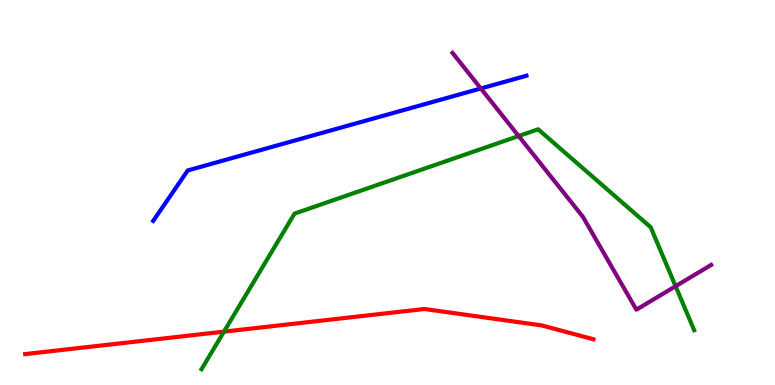[{'lines': ['blue', 'red'], 'intersections': []}, {'lines': ['green', 'red'], 'intersections': [{'x': 2.89, 'y': 1.39}]}, {'lines': ['purple', 'red'], 'intersections': []}, {'lines': ['blue', 'green'], 'intersections': []}, {'lines': ['blue', 'purple'], 'intersections': [{'x': 6.2, 'y': 7.7}]}, {'lines': ['green', 'purple'], 'intersections': [{'x': 6.69, 'y': 6.47}, {'x': 8.72, 'y': 2.57}]}]